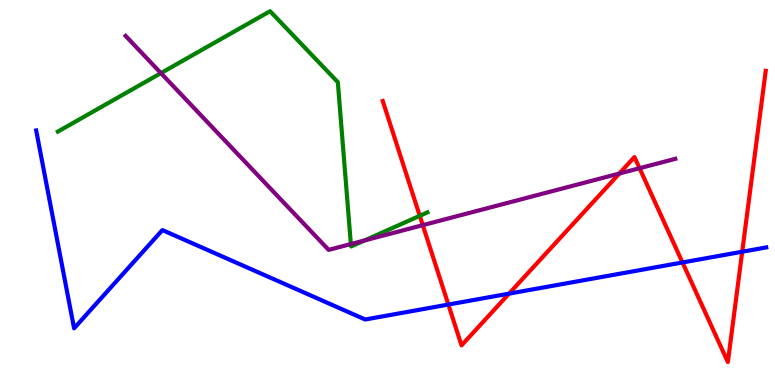[{'lines': ['blue', 'red'], 'intersections': [{'x': 5.79, 'y': 2.09}, {'x': 6.57, 'y': 2.37}, {'x': 8.81, 'y': 3.18}, {'x': 9.58, 'y': 3.46}]}, {'lines': ['green', 'red'], 'intersections': [{'x': 5.42, 'y': 4.39}]}, {'lines': ['purple', 'red'], 'intersections': [{'x': 5.46, 'y': 4.15}, {'x': 7.99, 'y': 5.49}, {'x': 8.25, 'y': 5.63}]}, {'lines': ['blue', 'green'], 'intersections': []}, {'lines': ['blue', 'purple'], 'intersections': []}, {'lines': ['green', 'purple'], 'intersections': [{'x': 2.08, 'y': 8.1}, {'x': 4.53, 'y': 3.66}, {'x': 4.7, 'y': 3.75}]}]